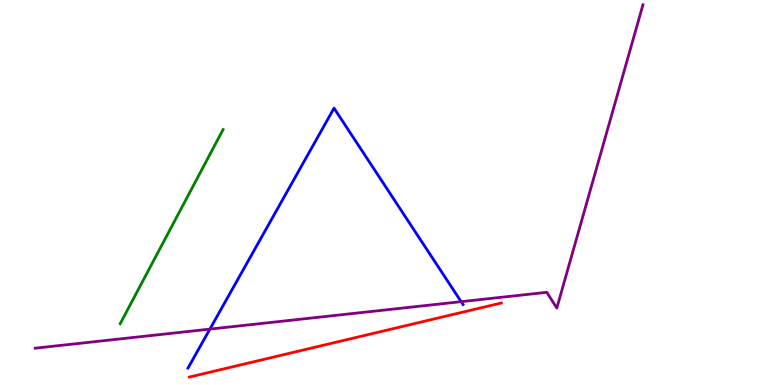[{'lines': ['blue', 'red'], 'intersections': []}, {'lines': ['green', 'red'], 'intersections': []}, {'lines': ['purple', 'red'], 'intersections': []}, {'lines': ['blue', 'green'], 'intersections': []}, {'lines': ['blue', 'purple'], 'intersections': [{'x': 2.71, 'y': 1.45}, {'x': 5.95, 'y': 2.16}]}, {'lines': ['green', 'purple'], 'intersections': []}]